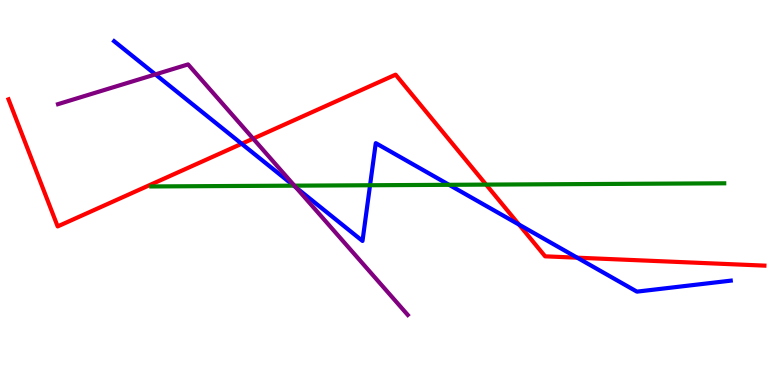[{'lines': ['blue', 'red'], 'intersections': [{'x': 3.12, 'y': 6.27}, {'x': 6.7, 'y': 4.17}, {'x': 7.45, 'y': 3.31}]}, {'lines': ['green', 'red'], 'intersections': [{'x': 6.27, 'y': 5.2}]}, {'lines': ['purple', 'red'], 'intersections': [{'x': 3.27, 'y': 6.4}]}, {'lines': ['blue', 'green'], 'intersections': [{'x': 3.79, 'y': 5.18}, {'x': 4.77, 'y': 5.19}, {'x': 5.79, 'y': 5.2}]}, {'lines': ['blue', 'purple'], 'intersections': [{'x': 2.01, 'y': 8.07}, {'x': 3.82, 'y': 5.13}]}, {'lines': ['green', 'purple'], 'intersections': [{'x': 3.8, 'y': 5.18}]}]